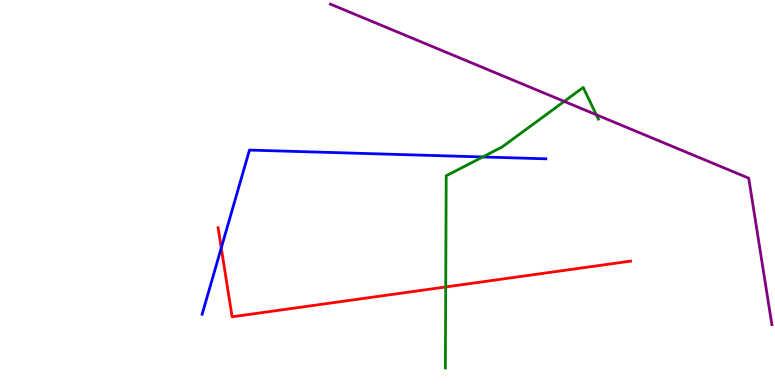[{'lines': ['blue', 'red'], 'intersections': [{'x': 2.85, 'y': 3.56}]}, {'lines': ['green', 'red'], 'intersections': [{'x': 5.75, 'y': 2.55}]}, {'lines': ['purple', 'red'], 'intersections': []}, {'lines': ['blue', 'green'], 'intersections': [{'x': 6.23, 'y': 5.92}]}, {'lines': ['blue', 'purple'], 'intersections': []}, {'lines': ['green', 'purple'], 'intersections': [{'x': 7.28, 'y': 7.37}, {'x': 7.69, 'y': 7.02}]}]